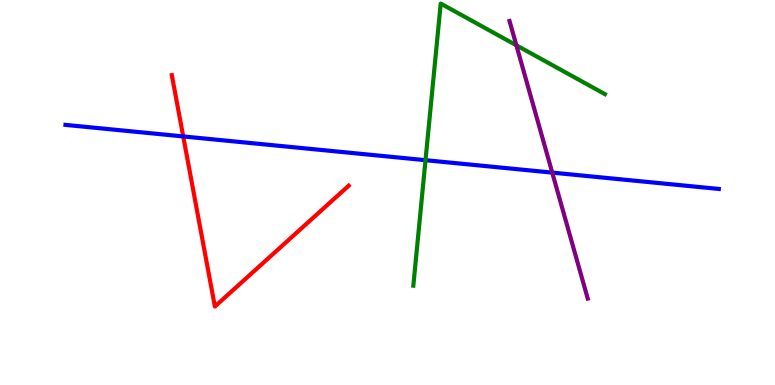[{'lines': ['blue', 'red'], 'intersections': [{'x': 2.36, 'y': 6.46}]}, {'lines': ['green', 'red'], 'intersections': []}, {'lines': ['purple', 'red'], 'intersections': []}, {'lines': ['blue', 'green'], 'intersections': [{'x': 5.49, 'y': 5.84}]}, {'lines': ['blue', 'purple'], 'intersections': [{'x': 7.13, 'y': 5.52}]}, {'lines': ['green', 'purple'], 'intersections': [{'x': 6.66, 'y': 8.82}]}]